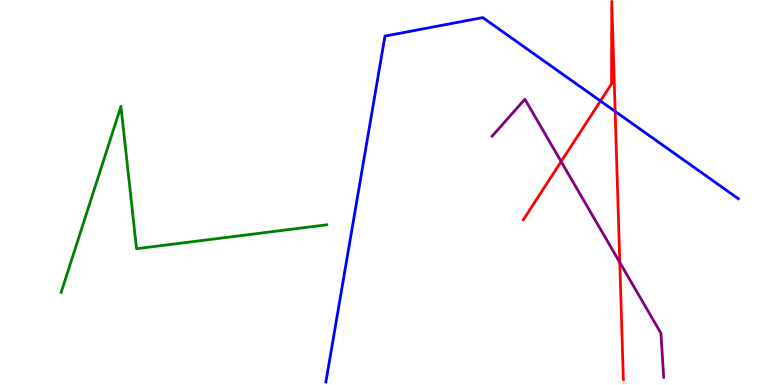[{'lines': ['blue', 'red'], 'intersections': [{'x': 7.75, 'y': 7.38}, {'x': 7.94, 'y': 7.11}]}, {'lines': ['green', 'red'], 'intersections': []}, {'lines': ['purple', 'red'], 'intersections': [{'x': 7.24, 'y': 5.8}, {'x': 8.0, 'y': 3.18}]}, {'lines': ['blue', 'green'], 'intersections': []}, {'lines': ['blue', 'purple'], 'intersections': []}, {'lines': ['green', 'purple'], 'intersections': []}]